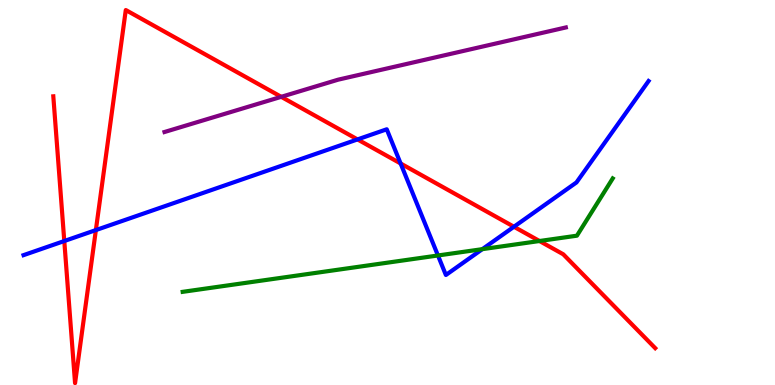[{'lines': ['blue', 'red'], 'intersections': [{'x': 0.829, 'y': 3.74}, {'x': 1.24, 'y': 4.02}, {'x': 4.61, 'y': 6.38}, {'x': 5.17, 'y': 5.75}, {'x': 6.63, 'y': 4.11}]}, {'lines': ['green', 'red'], 'intersections': [{'x': 6.96, 'y': 3.74}]}, {'lines': ['purple', 'red'], 'intersections': [{'x': 3.63, 'y': 7.49}]}, {'lines': ['blue', 'green'], 'intersections': [{'x': 5.65, 'y': 3.36}, {'x': 6.22, 'y': 3.53}]}, {'lines': ['blue', 'purple'], 'intersections': []}, {'lines': ['green', 'purple'], 'intersections': []}]